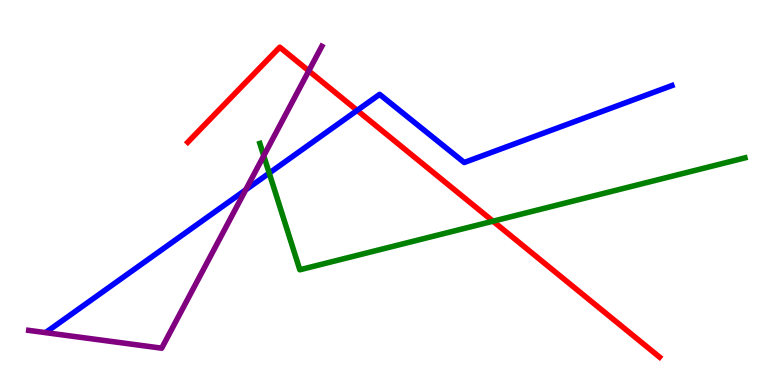[{'lines': ['blue', 'red'], 'intersections': [{'x': 4.61, 'y': 7.13}]}, {'lines': ['green', 'red'], 'intersections': [{'x': 6.36, 'y': 4.25}]}, {'lines': ['purple', 'red'], 'intersections': [{'x': 3.98, 'y': 8.16}]}, {'lines': ['blue', 'green'], 'intersections': [{'x': 3.47, 'y': 5.5}]}, {'lines': ['blue', 'purple'], 'intersections': [{'x': 3.17, 'y': 5.07}]}, {'lines': ['green', 'purple'], 'intersections': [{'x': 3.4, 'y': 5.95}]}]